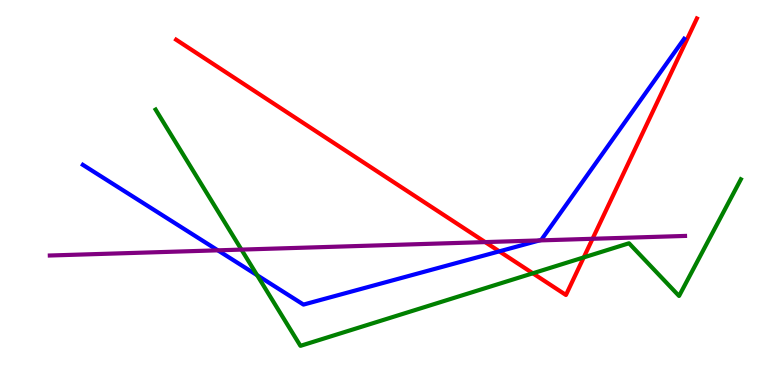[{'lines': ['blue', 'red'], 'intersections': [{'x': 6.44, 'y': 3.47}]}, {'lines': ['green', 'red'], 'intersections': [{'x': 6.88, 'y': 2.9}, {'x': 7.53, 'y': 3.31}]}, {'lines': ['purple', 'red'], 'intersections': [{'x': 6.26, 'y': 3.71}, {'x': 7.65, 'y': 3.8}]}, {'lines': ['blue', 'green'], 'intersections': [{'x': 3.32, 'y': 2.85}]}, {'lines': ['blue', 'purple'], 'intersections': [{'x': 2.81, 'y': 3.5}, {'x': 6.96, 'y': 3.76}]}, {'lines': ['green', 'purple'], 'intersections': [{'x': 3.12, 'y': 3.52}]}]